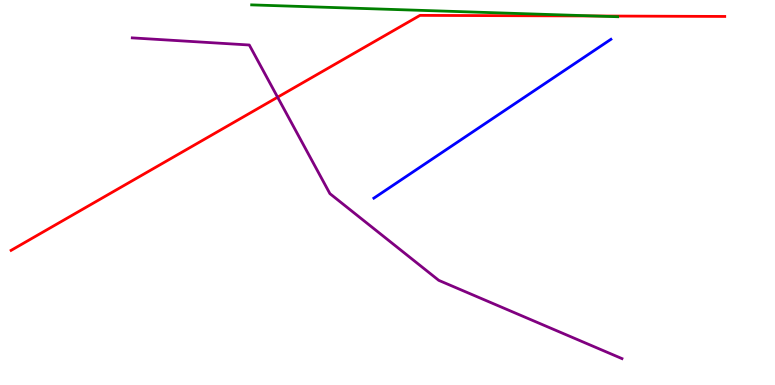[{'lines': ['blue', 'red'], 'intersections': []}, {'lines': ['green', 'red'], 'intersections': [{'x': 7.68, 'y': 9.58}]}, {'lines': ['purple', 'red'], 'intersections': [{'x': 3.58, 'y': 7.48}]}, {'lines': ['blue', 'green'], 'intersections': []}, {'lines': ['blue', 'purple'], 'intersections': []}, {'lines': ['green', 'purple'], 'intersections': []}]